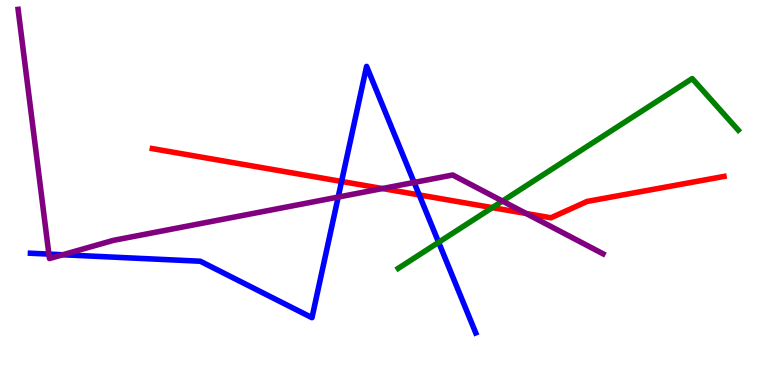[{'lines': ['blue', 'red'], 'intersections': [{'x': 4.41, 'y': 5.29}, {'x': 5.41, 'y': 4.94}]}, {'lines': ['green', 'red'], 'intersections': [{'x': 6.35, 'y': 4.61}]}, {'lines': ['purple', 'red'], 'intersections': [{'x': 4.93, 'y': 5.1}, {'x': 6.79, 'y': 4.45}]}, {'lines': ['blue', 'green'], 'intersections': [{'x': 5.66, 'y': 3.71}]}, {'lines': ['blue', 'purple'], 'intersections': [{'x': 0.631, 'y': 3.4}, {'x': 0.81, 'y': 3.38}, {'x': 4.36, 'y': 4.88}, {'x': 5.34, 'y': 5.26}]}, {'lines': ['green', 'purple'], 'intersections': [{'x': 6.48, 'y': 4.78}]}]